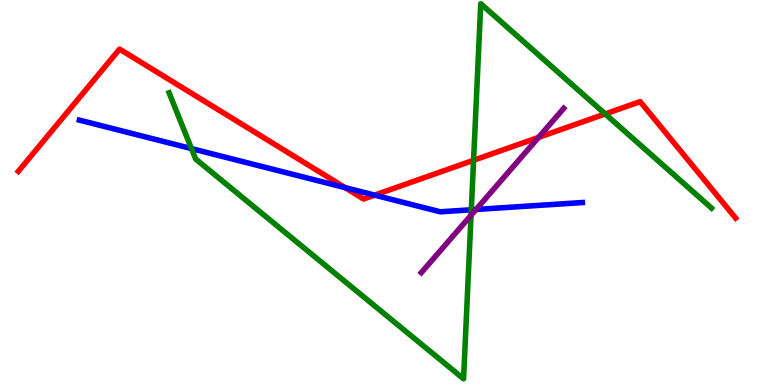[{'lines': ['blue', 'red'], 'intersections': [{'x': 4.45, 'y': 5.13}, {'x': 4.83, 'y': 4.93}]}, {'lines': ['green', 'red'], 'intersections': [{'x': 6.11, 'y': 5.84}, {'x': 7.81, 'y': 7.04}]}, {'lines': ['purple', 'red'], 'intersections': [{'x': 6.95, 'y': 6.43}]}, {'lines': ['blue', 'green'], 'intersections': [{'x': 2.47, 'y': 6.14}, {'x': 6.08, 'y': 4.55}]}, {'lines': ['blue', 'purple'], 'intersections': [{'x': 6.14, 'y': 4.56}]}, {'lines': ['green', 'purple'], 'intersections': [{'x': 6.08, 'y': 4.41}]}]